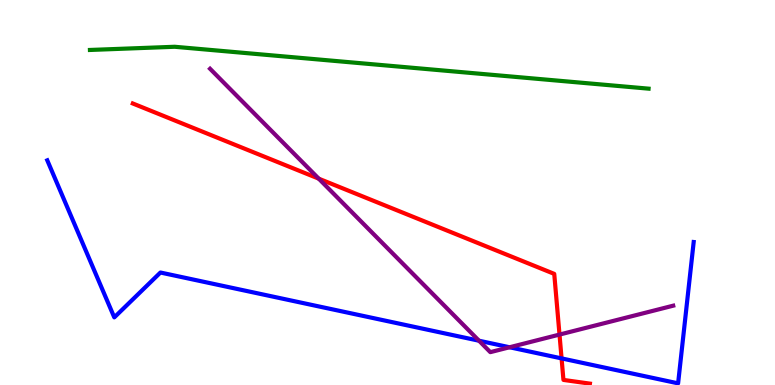[{'lines': ['blue', 'red'], 'intersections': [{'x': 7.25, 'y': 0.691}]}, {'lines': ['green', 'red'], 'intersections': []}, {'lines': ['purple', 'red'], 'intersections': [{'x': 4.11, 'y': 5.36}, {'x': 7.22, 'y': 1.31}]}, {'lines': ['blue', 'green'], 'intersections': []}, {'lines': ['blue', 'purple'], 'intersections': [{'x': 6.18, 'y': 1.15}, {'x': 6.58, 'y': 0.98}]}, {'lines': ['green', 'purple'], 'intersections': []}]